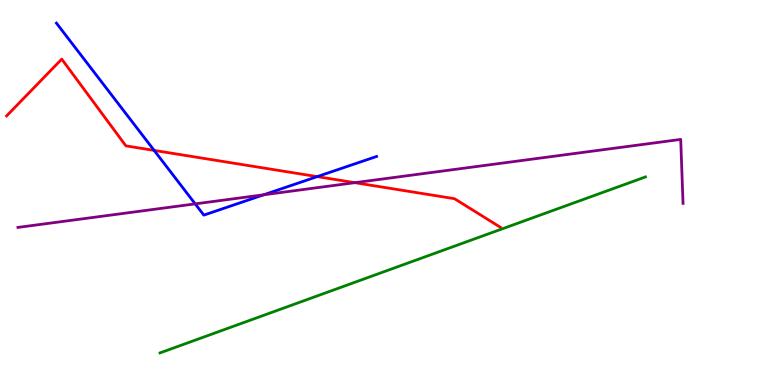[{'lines': ['blue', 'red'], 'intersections': [{'x': 1.99, 'y': 6.09}, {'x': 4.09, 'y': 5.41}]}, {'lines': ['green', 'red'], 'intersections': []}, {'lines': ['purple', 'red'], 'intersections': [{'x': 4.58, 'y': 5.26}]}, {'lines': ['blue', 'green'], 'intersections': []}, {'lines': ['blue', 'purple'], 'intersections': [{'x': 2.52, 'y': 4.7}, {'x': 3.4, 'y': 4.94}]}, {'lines': ['green', 'purple'], 'intersections': []}]